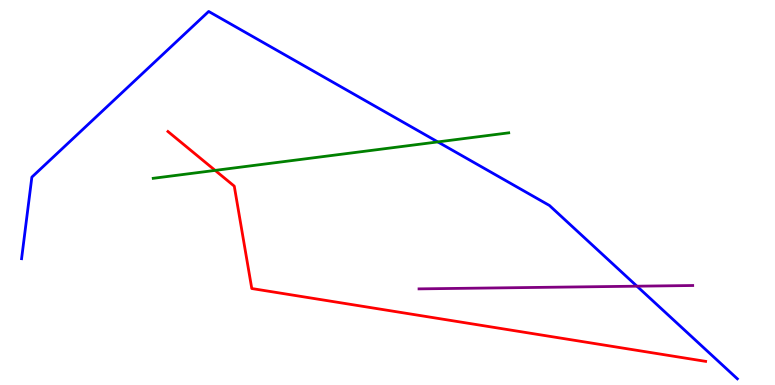[{'lines': ['blue', 'red'], 'intersections': []}, {'lines': ['green', 'red'], 'intersections': [{'x': 2.78, 'y': 5.57}]}, {'lines': ['purple', 'red'], 'intersections': []}, {'lines': ['blue', 'green'], 'intersections': [{'x': 5.65, 'y': 6.31}]}, {'lines': ['blue', 'purple'], 'intersections': [{'x': 8.22, 'y': 2.57}]}, {'lines': ['green', 'purple'], 'intersections': []}]